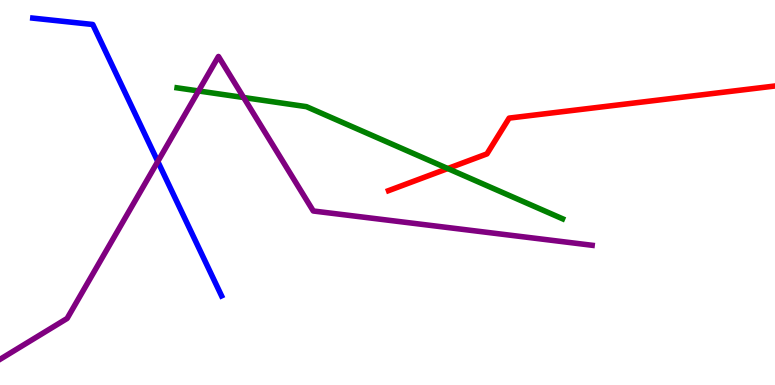[{'lines': ['blue', 'red'], 'intersections': []}, {'lines': ['green', 'red'], 'intersections': [{'x': 5.78, 'y': 5.62}]}, {'lines': ['purple', 'red'], 'intersections': []}, {'lines': ['blue', 'green'], 'intersections': []}, {'lines': ['blue', 'purple'], 'intersections': [{'x': 2.04, 'y': 5.81}]}, {'lines': ['green', 'purple'], 'intersections': [{'x': 2.56, 'y': 7.64}, {'x': 3.14, 'y': 7.47}]}]